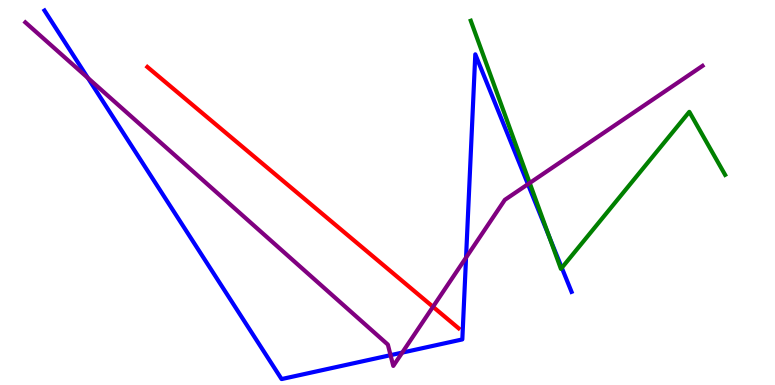[{'lines': ['blue', 'red'], 'intersections': []}, {'lines': ['green', 'red'], 'intersections': []}, {'lines': ['purple', 'red'], 'intersections': [{'x': 5.59, 'y': 2.03}]}, {'lines': ['blue', 'green'], 'intersections': [{'x': 7.09, 'y': 3.84}, {'x': 7.25, 'y': 3.04}]}, {'lines': ['blue', 'purple'], 'intersections': [{'x': 1.13, 'y': 7.98}, {'x': 5.04, 'y': 0.775}, {'x': 5.19, 'y': 0.841}, {'x': 6.01, 'y': 3.31}, {'x': 6.81, 'y': 5.22}]}, {'lines': ['green', 'purple'], 'intersections': [{'x': 6.83, 'y': 5.25}]}]